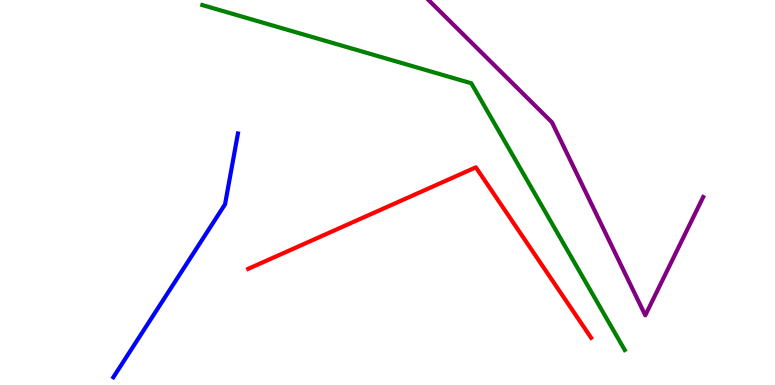[{'lines': ['blue', 'red'], 'intersections': []}, {'lines': ['green', 'red'], 'intersections': []}, {'lines': ['purple', 'red'], 'intersections': []}, {'lines': ['blue', 'green'], 'intersections': []}, {'lines': ['blue', 'purple'], 'intersections': []}, {'lines': ['green', 'purple'], 'intersections': []}]